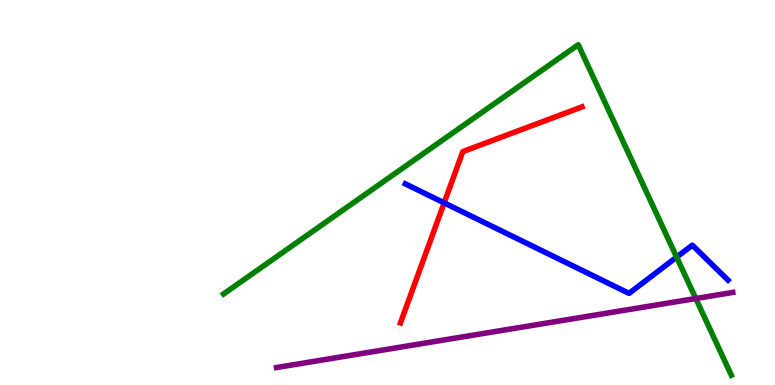[{'lines': ['blue', 'red'], 'intersections': [{'x': 5.73, 'y': 4.73}]}, {'lines': ['green', 'red'], 'intersections': []}, {'lines': ['purple', 'red'], 'intersections': []}, {'lines': ['blue', 'green'], 'intersections': [{'x': 8.73, 'y': 3.32}]}, {'lines': ['blue', 'purple'], 'intersections': []}, {'lines': ['green', 'purple'], 'intersections': [{'x': 8.98, 'y': 2.25}]}]